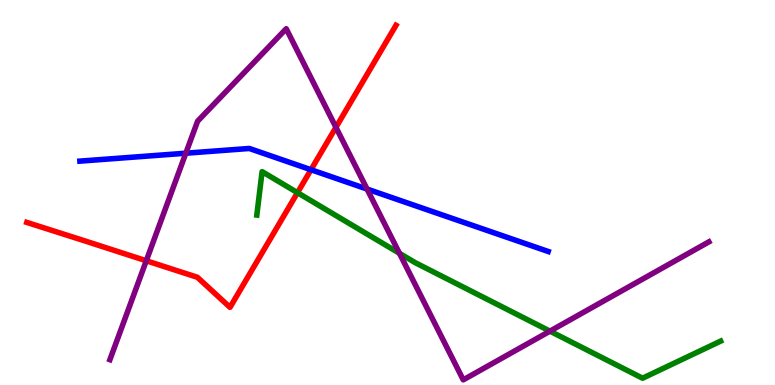[{'lines': ['blue', 'red'], 'intersections': [{'x': 4.01, 'y': 5.59}]}, {'lines': ['green', 'red'], 'intersections': [{'x': 3.84, 'y': 5.0}]}, {'lines': ['purple', 'red'], 'intersections': [{'x': 1.89, 'y': 3.23}, {'x': 4.33, 'y': 6.69}]}, {'lines': ['blue', 'green'], 'intersections': []}, {'lines': ['blue', 'purple'], 'intersections': [{'x': 2.4, 'y': 6.02}, {'x': 4.74, 'y': 5.09}]}, {'lines': ['green', 'purple'], 'intersections': [{'x': 5.15, 'y': 3.42}, {'x': 7.1, 'y': 1.4}]}]